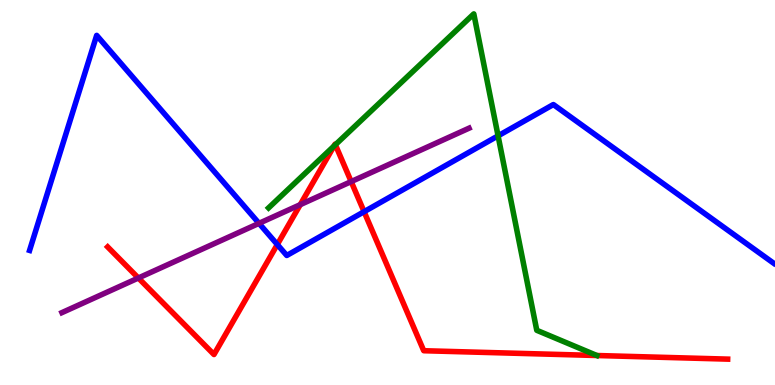[{'lines': ['blue', 'red'], 'intersections': [{'x': 3.58, 'y': 3.65}, {'x': 4.7, 'y': 4.5}]}, {'lines': ['green', 'red'], 'intersections': [{'x': 4.31, 'y': 6.21}, {'x': 4.33, 'y': 6.24}]}, {'lines': ['purple', 'red'], 'intersections': [{'x': 1.79, 'y': 2.78}, {'x': 3.87, 'y': 4.68}, {'x': 4.53, 'y': 5.28}]}, {'lines': ['blue', 'green'], 'intersections': [{'x': 6.43, 'y': 6.47}]}, {'lines': ['blue', 'purple'], 'intersections': [{'x': 3.34, 'y': 4.2}]}, {'lines': ['green', 'purple'], 'intersections': []}]